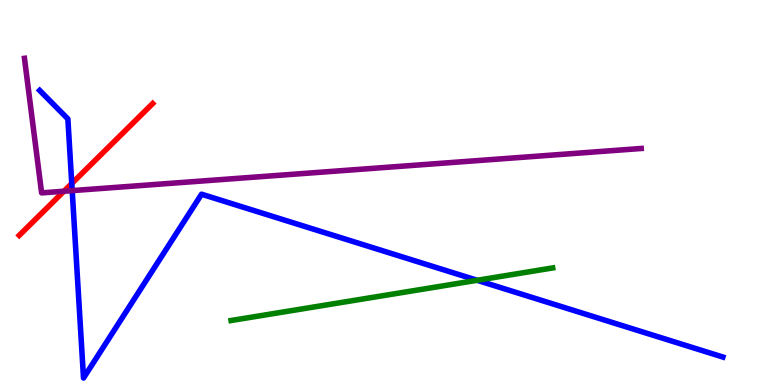[{'lines': ['blue', 'red'], 'intersections': [{'x': 0.926, 'y': 5.23}]}, {'lines': ['green', 'red'], 'intersections': []}, {'lines': ['purple', 'red'], 'intersections': [{'x': 0.825, 'y': 5.03}]}, {'lines': ['blue', 'green'], 'intersections': [{'x': 6.16, 'y': 2.72}]}, {'lines': ['blue', 'purple'], 'intersections': [{'x': 0.932, 'y': 5.05}]}, {'lines': ['green', 'purple'], 'intersections': []}]